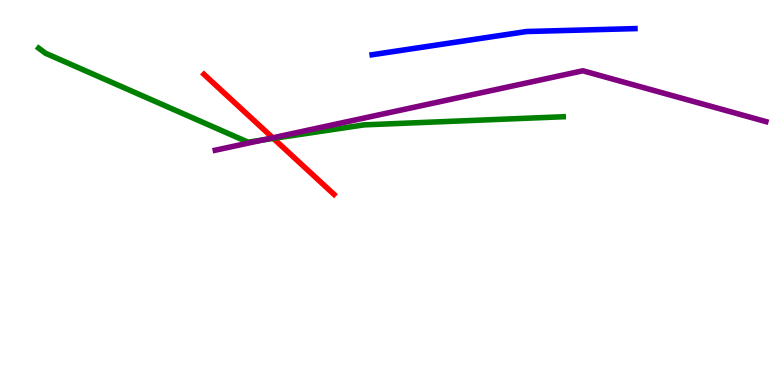[{'lines': ['blue', 'red'], 'intersections': []}, {'lines': ['green', 'red'], 'intersections': [{'x': 3.53, 'y': 6.4}]}, {'lines': ['purple', 'red'], 'intersections': [{'x': 3.52, 'y': 6.42}]}, {'lines': ['blue', 'green'], 'intersections': []}, {'lines': ['blue', 'purple'], 'intersections': []}, {'lines': ['green', 'purple'], 'intersections': [{'x': 3.38, 'y': 6.36}]}]